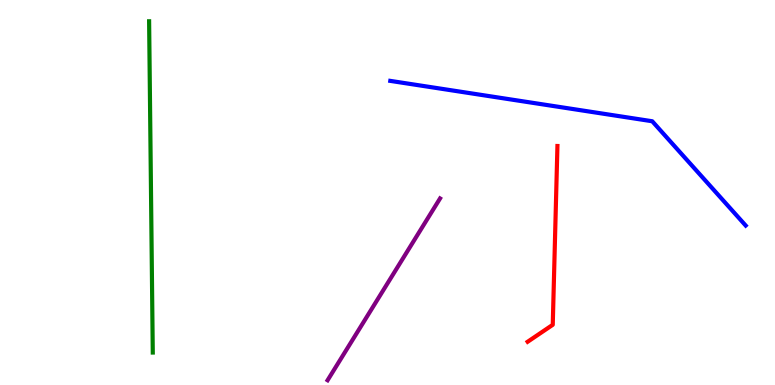[{'lines': ['blue', 'red'], 'intersections': []}, {'lines': ['green', 'red'], 'intersections': []}, {'lines': ['purple', 'red'], 'intersections': []}, {'lines': ['blue', 'green'], 'intersections': []}, {'lines': ['blue', 'purple'], 'intersections': []}, {'lines': ['green', 'purple'], 'intersections': []}]